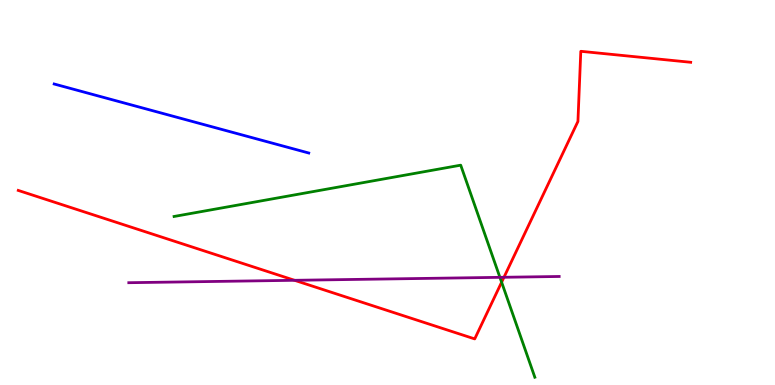[{'lines': ['blue', 'red'], 'intersections': []}, {'lines': ['green', 'red'], 'intersections': [{'x': 6.47, 'y': 2.67}]}, {'lines': ['purple', 'red'], 'intersections': [{'x': 3.8, 'y': 2.72}, {'x': 6.5, 'y': 2.8}]}, {'lines': ['blue', 'green'], 'intersections': []}, {'lines': ['blue', 'purple'], 'intersections': []}, {'lines': ['green', 'purple'], 'intersections': [{'x': 6.45, 'y': 2.8}]}]